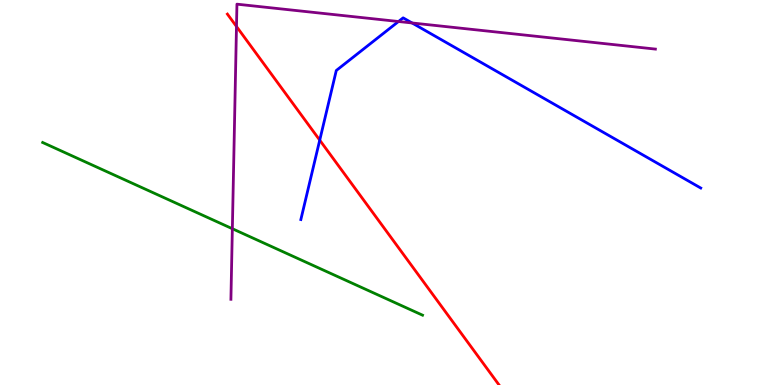[{'lines': ['blue', 'red'], 'intersections': [{'x': 4.13, 'y': 6.36}]}, {'lines': ['green', 'red'], 'intersections': []}, {'lines': ['purple', 'red'], 'intersections': [{'x': 3.05, 'y': 9.31}]}, {'lines': ['blue', 'green'], 'intersections': []}, {'lines': ['blue', 'purple'], 'intersections': [{'x': 5.14, 'y': 9.44}, {'x': 5.32, 'y': 9.4}]}, {'lines': ['green', 'purple'], 'intersections': [{'x': 3.0, 'y': 4.06}]}]